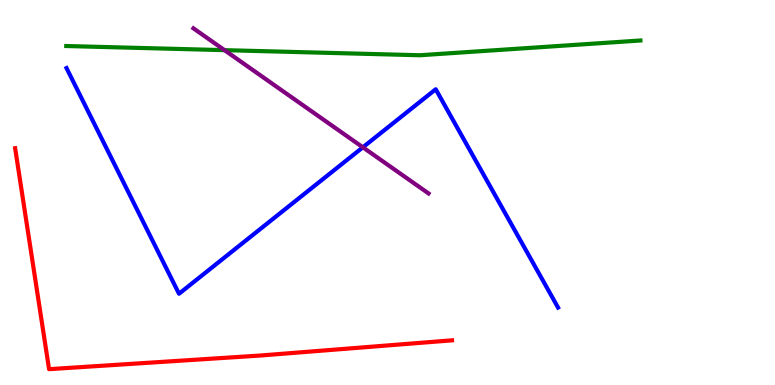[{'lines': ['blue', 'red'], 'intersections': []}, {'lines': ['green', 'red'], 'intersections': []}, {'lines': ['purple', 'red'], 'intersections': []}, {'lines': ['blue', 'green'], 'intersections': []}, {'lines': ['blue', 'purple'], 'intersections': [{'x': 4.68, 'y': 6.17}]}, {'lines': ['green', 'purple'], 'intersections': [{'x': 2.9, 'y': 8.7}]}]